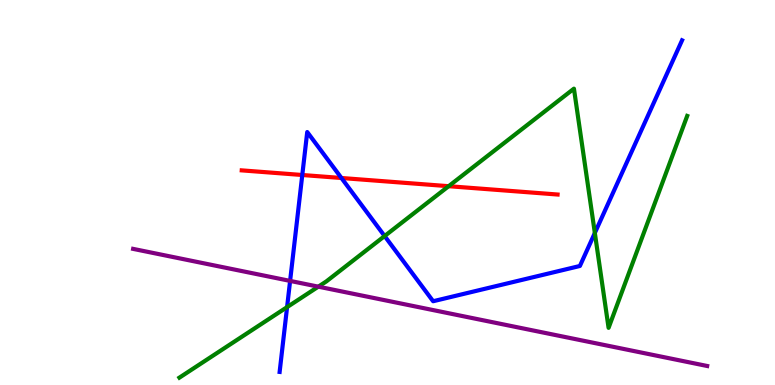[{'lines': ['blue', 'red'], 'intersections': [{'x': 3.9, 'y': 5.45}, {'x': 4.41, 'y': 5.38}]}, {'lines': ['green', 'red'], 'intersections': [{'x': 5.79, 'y': 5.16}]}, {'lines': ['purple', 'red'], 'intersections': []}, {'lines': ['blue', 'green'], 'intersections': [{'x': 3.7, 'y': 2.02}, {'x': 4.96, 'y': 3.87}, {'x': 7.68, 'y': 3.95}]}, {'lines': ['blue', 'purple'], 'intersections': [{'x': 3.74, 'y': 2.7}]}, {'lines': ['green', 'purple'], 'intersections': [{'x': 4.11, 'y': 2.55}]}]